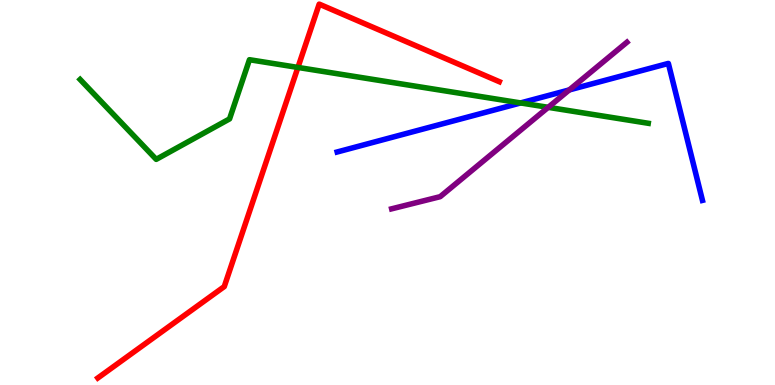[{'lines': ['blue', 'red'], 'intersections': []}, {'lines': ['green', 'red'], 'intersections': [{'x': 3.84, 'y': 8.25}]}, {'lines': ['purple', 'red'], 'intersections': []}, {'lines': ['blue', 'green'], 'intersections': [{'x': 6.72, 'y': 7.33}]}, {'lines': ['blue', 'purple'], 'intersections': [{'x': 7.35, 'y': 7.66}]}, {'lines': ['green', 'purple'], 'intersections': [{'x': 7.07, 'y': 7.21}]}]